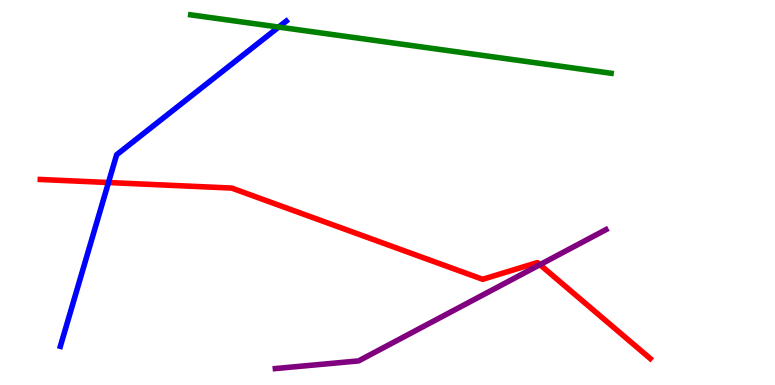[{'lines': ['blue', 'red'], 'intersections': [{'x': 1.4, 'y': 5.26}]}, {'lines': ['green', 'red'], 'intersections': []}, {'lines': ['purple', 'red'], 'intersections': [{'x': 6.97, 'y': 3.13}]}, {'lines': ['blue', 'green'], 'intersections': [{'x': 3.6, 'y': 9.3}]}, {'lines': ['blue', 'purple'], 'intersections': []}, {'lines': ['green', 'purple'], 'intersections': []}]